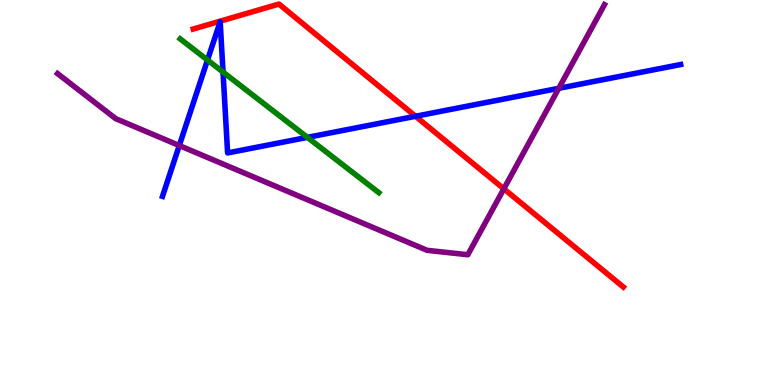[{'lines': ['blue', 'red'], 'intersections': [{'x': 5.36, 'y': 6.98}]}, {'lines': ['green', 'red'], 'intersections': []}, {'lines': ['purple', 'red'], 'intersections': [{'x': 6.5, 'y': 5.1}]}, {'lines': ['blue', 'green'], 'intersections': [{'x': 2.68, 'y': 8.44}, {'x': 2.88, 'y': 8.13}, {'x': 3.97, 'y': 6.43}]}, {'lines': ['blue', 'purple'], 'intersections': [{'x': 2.31, 'y': 6.22}, {'x': 7.21, 'y': 7.71}]}, {'lines': ['green', 'purple'], 'intersections': []}]